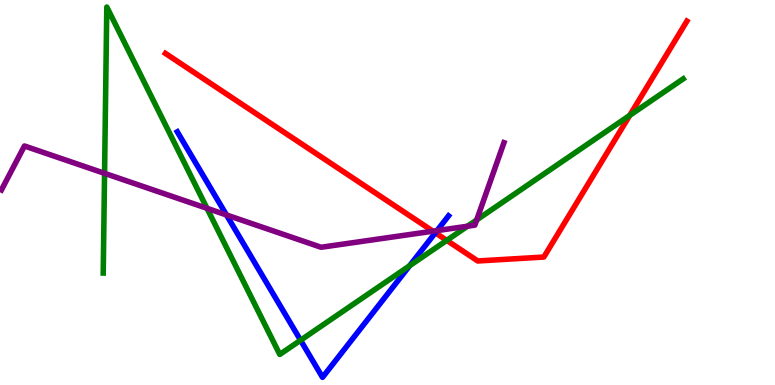[{'lines': ['blue', 'red'], 'intersections': [{'x': 5.62, 'y': 3.95}]}, {'lines': ['green', 'red'], 'intersections': [{'x': 5.76, 'y': 3.76}, {'x': 8.13, 'y': 7.0}]}, {'lines': ['purple', 'red'], 'intersections': [{'x': 5.59, 'y': 3.99}]}, {'lines': ['blue', 'green'], 'intersections': [{'x': 3.88, 'y': 1.16}, {'x': 5.29, 'y': 3.1}]}, {'lines': ['blue', 'purple'], 'intersections': [{'x': 2.92, 'y': 4.42}, {'x': 5.64, 'y': 4.01}]}, {'lines': ['green', 'purple'], 'intersections': [{'x': 1.35, 'y': 5.5}, {'x': 2.67, 'y': 4.59}, {'x': 6.03, 'y': 4.12}, {'x': 6.15, 'y': 4.29}]}]